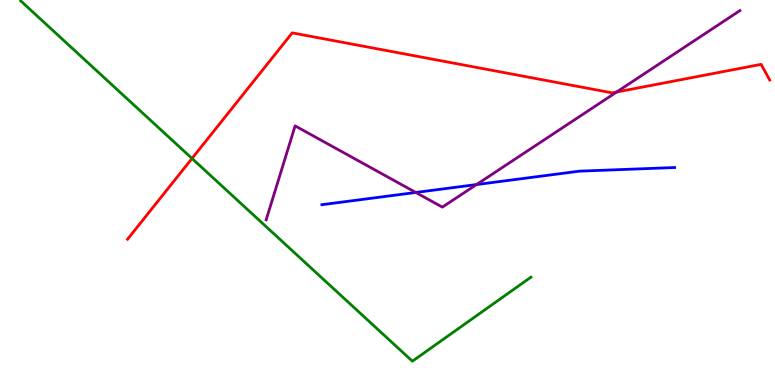[{'lines': ['blue', 'red'], 'intersections': []}, {'lines': ['green', 'red'], 'intersections': [{'x': 2.48, 'y': 5.88}]}, {'lines': ['purple', 'red'], 'intersections': [{'x': 7.96, 'y': 7.61}]}, {'lines': ['blue', 'green'], 'intersections': []}, {'lines': ['blue', 'purple'], 'intersections': [{'x': 5.37, 'y': 5.0}, {'x': 6.15, 'y': 5.21}]}, {'lines': ['green', 'purple'], 'intersections': []}]